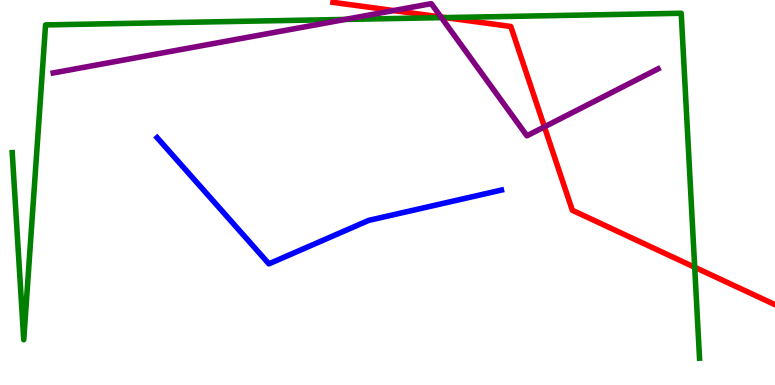[{'lines': ['blue', 'red'], 'intersections': []}, {'lines': ['green', 'red'], 'intersections': [{'x': 5.75, 'y': 9.54}, {'x': 8.96, 'y': 3.06}]}, {'lines': ['purple', 'red'], 'intersections': [{'x': 5.08, 'y': 9.73}, {'x': 5.69, 'y': 9.56}, {'x': 7.02, 'y': 6.71}]}, {'lines': ['blue', 'green'], 'intersections': []}, {'lines': ['blue', 'purple'], 'intersections': []}, {'lines': ['green', 'purple'], 'intersections': [{'x': 4.46, 'y': 9.5}, {'x': 5.7, 'y': 9.54}]}]